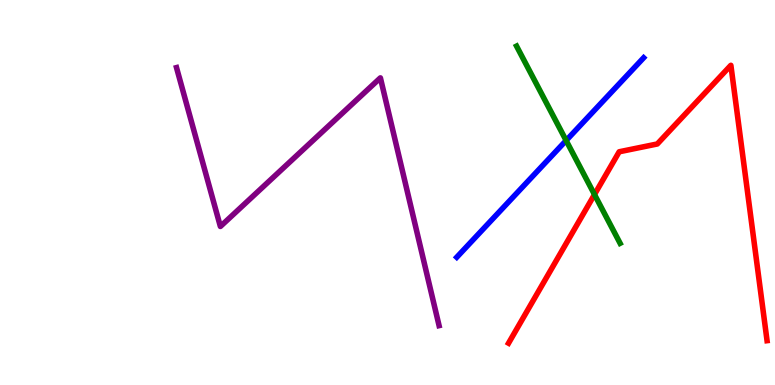[{'lines': ['blue', 'red'], 'intersections': []}, {'lines': ['green', 'red'], 'intersections': [{'x': 7.67, 'y': 4.95}]}, {'lines': ['purple', 'red'], 'intersections': []}, {'lines': ['blue', 'green'], 'intersections': [{'x': 7.3, 'y': 6.35}]}, {'lines': ['blue', 'purple'], 'intersections': []}, {'lines': ['green', 'purple'], 'intersections': []}]